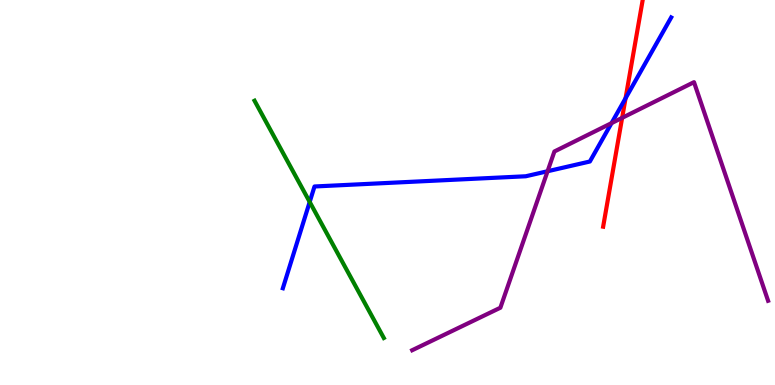[{'lines': ['blue', 'red'], 'intersections': [{'x': 8.07, 'y': 7.45}]}, {'lines': ['green', 'red'], 'intersections': []}, {'lines': ['purple', 'red'], 'intersections': [{'x': 8.03, 'y': 6.94}]}, {'lines': ['blue', 'green'], 'intersections': [{'x': 4.0, 'y': 4.75}]}, {'lines': ['blue', 'purple'], 'intersections': [{'x': 7.07, 'y': 5.55}, {'x': 7.89, 'y': 6.8}]}, {'lines': ['green', 'purple'], 'intersections': []}]